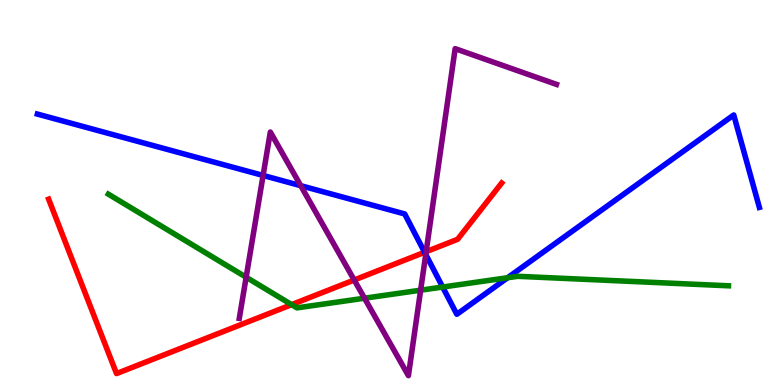[{'lines': ['blue', 'red'], 'intersections': [{'x': 5.48, 'y': 3.45}]}, {'lines': ['green', 'red'], 'intersections': [{'x': 3.76, 'y': 2.09}]}, {'lines': ['purple', 'red'], 'intersections': [{'x': 4.57, 'y': 2.73}, {'x': 5.5, 'y': 3.46}]}, {'lines': ['blue', 'green'], 'intersections': [{'x': 5.71, 'y': 2.54}, {'x': 6.55, 'y': 2.79}]}, {'lines': ['blue', 'purple'], 'intersections': [{'x': 3.39, 'y': 5.44}, {'x': 3.88, 'y': 5.18}, {'x': 5.49, 'y': 3.39}]}, {'lines': ['green', 'purple'], 'intersections': [{'x': 3.18, 'y': 2.8}, {'x': 4.7, 'y': 2.25}, {'x': 5.43, 'y': 2.46}]}]